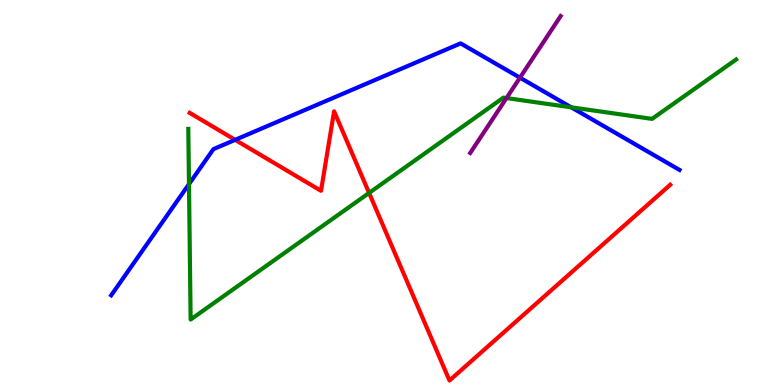[{'lines': ['blue', 'red'], 'intersections': [{'x': 3.03, 'y': 6.37}]}, {'lines': ['green', 'red'], 'intersections': [{'x': 4.76, 'y': 4.99}]}, {'lines': ['purple', 'red'], 'intersections': []}, {'lines': ['blue', 'green'], 'intersections': [{'x': 2.44, 'y': 5.22}, {'x': 7.37, 'y': 7.21}]}, {'lines': ['blue', 'purple'], 'intersections': [{'x': 6.71, 'y': 7.98}]}, {'lines': ['green', 'purple'], 'intersections': [{'x': 6.54, 'y': 7.45}]}]